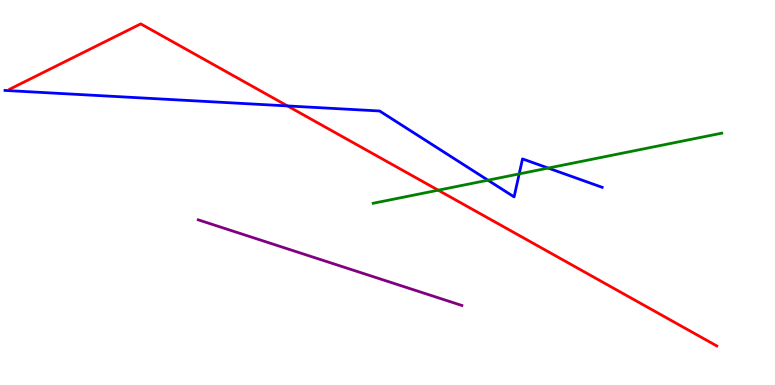[{'lines': ['blue', 'red'], 'intersections': [{'x': 3.71, 'y': 7.25}]}, {'lines': ['green', 'red'], 'intersections': [{'x': 5.65, 'y': 5.06}]}, {'lines': ['purple', 'red'], 'intersections': []}, {'lines': ['blue', 'green'], 'intersections': [{'x': 6.3, 'y': 5.32}, {'x': 6.7, 'y': 5.48}, {'x': 7.07, 'y': 5.63}]}, {'lines': ['blue', 'purple'], 'intersections': []}, {'lines': ['green', 'purple'], 'intersections': []}]